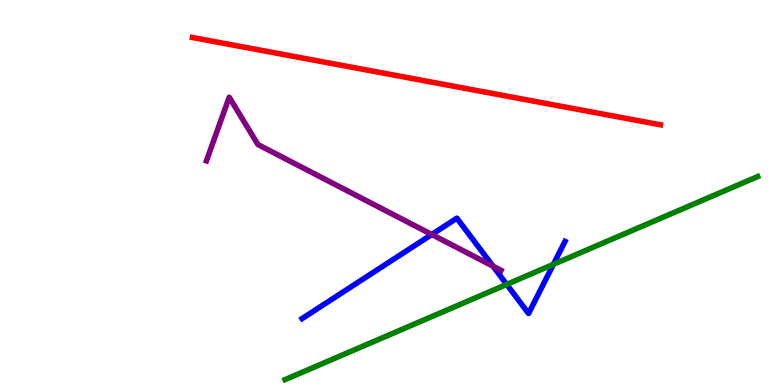[{'lines': ['blue', 'red'], 'intersections': []}, {'lines': ['green', 'red'], 'intersections': []}, {'lines': ['purple', 'red'], 'intersections': []}, {'lines': ['blue', 'green'], 'intersections': [{'x': 6.54, 'y': 2.61}, {'x': 7.14, 'y': 3.13}]}, {'lines': ['blue', 'purple'], 'intersections': [{'x': 5.57, 'y': 3.91}, {'x': 6.36, 'y': 3.09}]}, {'lines': ['green', 'purple'], 'intersections': []}]